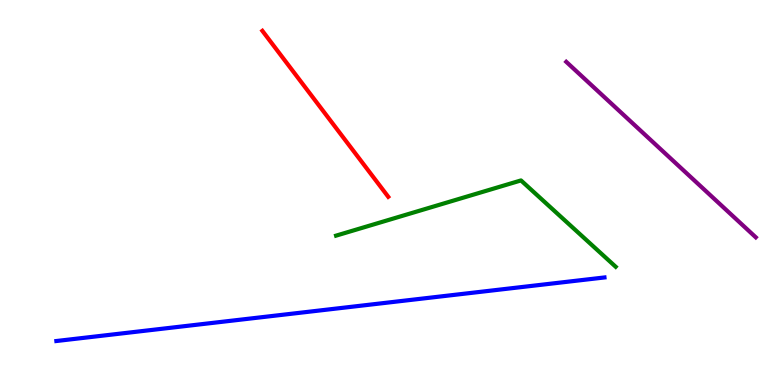[{'lines': ['blue', 'red'], 'intersections': []}, {'lines': ['green', 'red'], 'intersections': []}, {'lines': ['purple', 'red'], 'intersections': []}, {'lines': ['blue', 'green'], 'intersections': []}, {'lines': ['blue', 'purple'], 'intersections': []}, {'lines': ['green', 'purple'], 'intersections': []}]